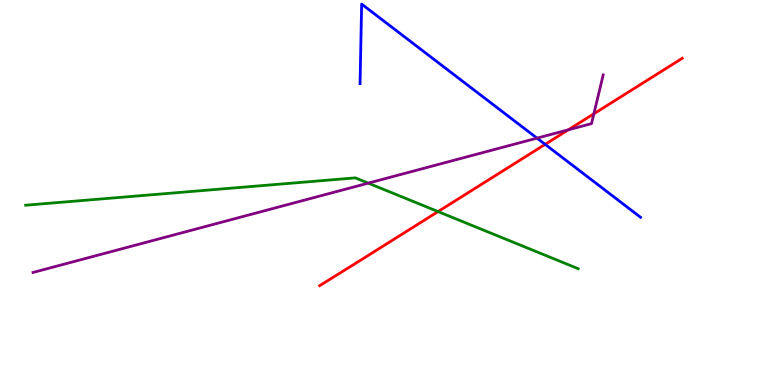[{'lines': ['blue', 'red'], 'intersections': [{'x': 7.03, 'y': 6.25}]}, {'lines': ['green', 'red'], 'intersections': [{'x': 5.65, 'y': 4.5}]}, {'lines': ['purple', 'red'], 'intersections': [{'x': 7.33, 'y': 6.63}, {'x': 7.66, 'y': 7.04}]}, {'lines': ['blue', 'green'], 'intersections': []}, {'lines': ['blue', 'purple'], 'intersections': [{'x': 6.93, 'y': 6.41}]}, {'lines': ['green', 'purple'], 'intersections': [{'x': 4.75, 'y': 5.24}]}]